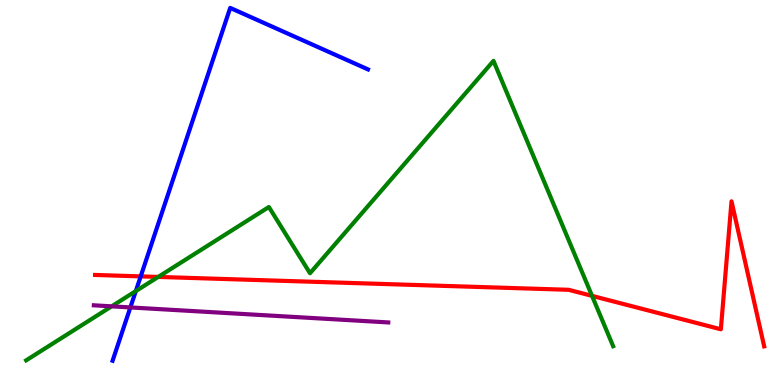[{'lines': ['blue', 'red'], 'intersections': [{'x': 1.82, 'y': 2.82}]}, {'lines': ['green', 'red'], 'intersections': [{'x': 2.04, 'y': 2.81}, {'x': 7.64, 'y': 2.32}]}, {'lines': ['purple', 'red'], 'intersections': []}, {'lines': ['blue', 'green'], 'intersections': [{'x': 1.75, 'y': 2.44}]}, {'lines': ['blue', 'purple'], 'intersections': [{'x': 1.68, 'y': 2.01}]}, {'lines': ['green', 'purple'], 'intersections': [{'x': 1.44, 'y': 2.04}]}]